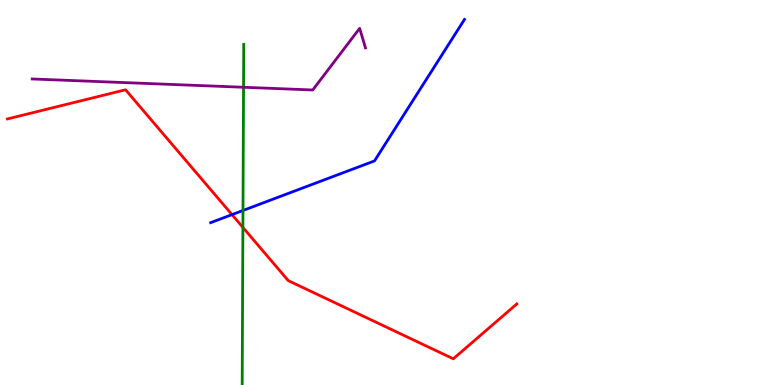[{'lines': ['blue', 'red'], 'intersections': [{'x': 2.99, 'y': 4.43}]}, {'lines': ['green', 'red'], 'intersections': [{'x': 3.13, 'y': 4.09}]}, {'lines': ['purple', 'red'], 'intersections': []}, {'lines': ['blue', 'green'], 'intersections': [{'x': 3.14, 'y': 4.53}]}, {'lines': ['blue', 'purple'], 'intersections': []}, {'lines': ['green', 'purple'], 'intersections': [{'x': 3.14, 'y': 7.73}]}]